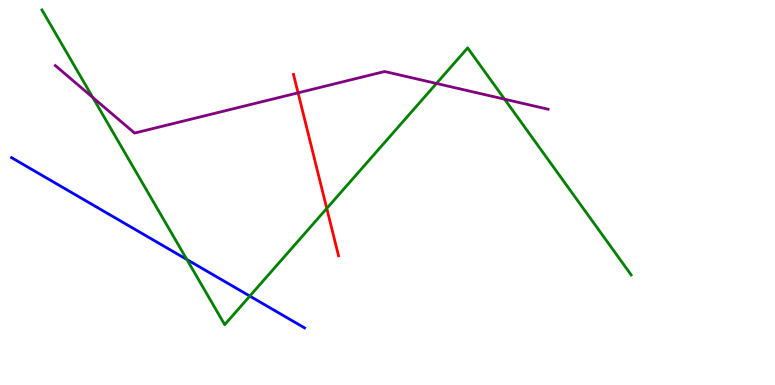[{'lines': ['blue', 'red'], 'intersections': []}, {'lines': ['green', 'red'], 'intersections': [{'x': 4.22, 'y': 4.59}]}, {'lines': ['purple', 'red'], 'intersections': [{'x': 3.85, 'y': 7.59}]}, {'lines': ['blue', 'green'], 'intersections': [{'x': 2.41, 'y': 3.26}, {'x': 3.22, 'y': 2.31}]}, {'lines': ['blue', 'purple'], 'intersections': []}, {'lines': ['green', 'purple'], 'intersections': [{'x': 1.2, 'y': 7.47}, {'x': 5.63, 'y': 7.83}, {'x': 6.51, 'y': 7.42}]}]